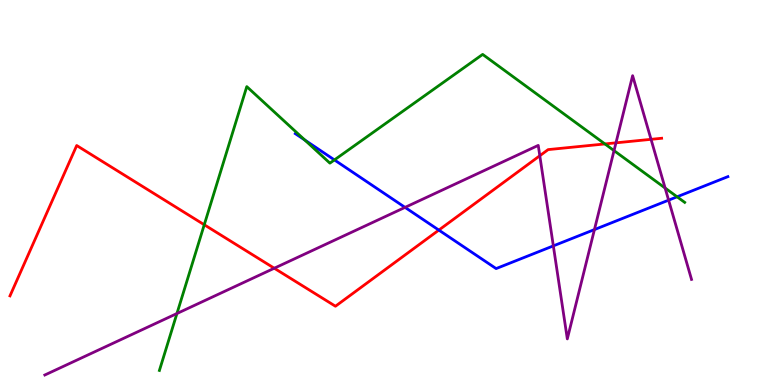[{'lines': ['blue', 'red'], 'intersections': [{'x': 5.66, 'y': 4.02}]}, {'lines': ['green', 'red'], 'intersections': [{'x': 2.64, 'y': 4.16}, {'x': 7.81, 'y': 6.26}]}, {'lines': ['purple', 'red'], 'intersections': [{'x': 3.54, 'y': 3.03}, {'x': 6.97, 'y': 5.95}, {'x': 7.95, 'y': 6.29}, {'x': 8.4, 'y': 6.38}]}, {'lines': ['blue', 'green'], 'intersections': [{'x': 3.93, 'y': 6.36}, {'x': 4.32, 'y': 5.85}, {'x': 8.74, 'y': 4.89}]}, {'lines': ['blue', 'purple'], 'intersections': [{'x': 5.23, 'y': 4.61}, {'x': 7.14, 'y': 3.61}, {'x': 7.67, 'y': 4.04}, {'x': 8.63, 'y': 4.8}]}, {'lines': ['green', 'purple'], 'intersections': [{'x': 2.28, 'y': 1.86}, {'x': 7.92, 'y': 6.09}, {'x': 8.58, 'y': 5.12}]}]